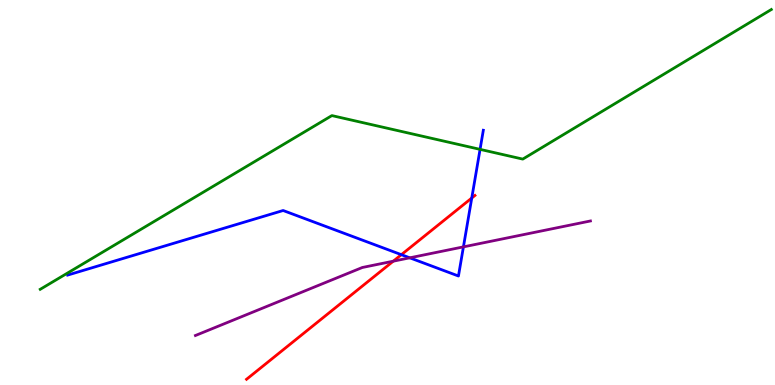[{'lines': ['blue', 'red'], 'intersections': [{'x': 5.18, 'y': 3.39}, {'x': 6.09, 'y': 4.86}]}, {'lines': ['green', 'red'], 'intersections': []}, {'lines': ['purple', 'red'], 'intersections': [{'x': 5.07, 'y': 3.22}]}, {'lines': ['blue', 'green'], 'intersections': [{'x': 6.19, 'y': 6.12}]}, {'lines': ['blue', 'purple'], 'intersections': [{'x': 5.29, 'y': 3.3}, {'x': 5.98, 'y': 3.59}]}, {'lines': ['green', 'purple'], 'intersections': []}]